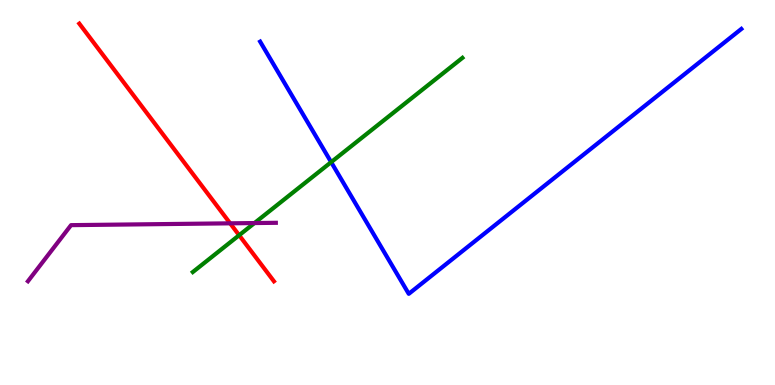[{'lines': ['blue', 'red'], 'intersections': []}, {'lines': ['green', 'red'], 'intersections': [{'x': 3.09, 'y': 3.89}]}, {'lines': ['purple', 'red'], 'intersections': [{'x': 2.97, 'y': 4.2}]}, {'lines': ['blue', 'green'], 'intersections': [{'x': 4.27, 'y': 5.79}]}, {'lines': ['blue', 'purple'], 'intersections': []}, {'lines': ['green', 'purple'], 'intersections': [{'x': 3.28, 'y': 4.21}]}]